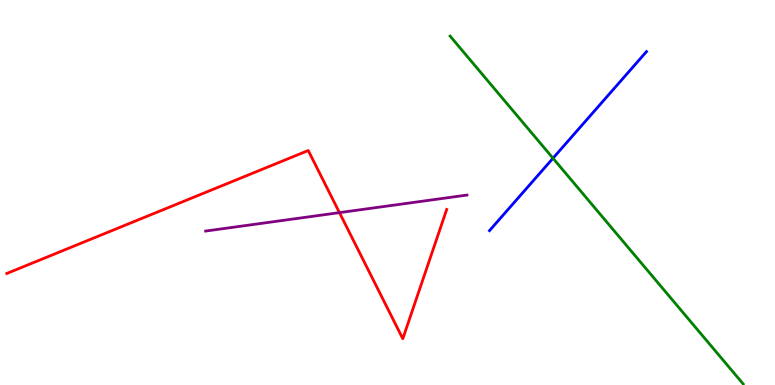[{'lines': ['blue', 'red'], 'intersections': []}, {'lines': ['green', 'red'], 'intersections': []}, {'lines': ['purple', 'red'], 'intersections': [{'x': 4.38, 'y': 4.48}]}, {'lines': ['blue', 'green'], 'intersections': [{'x': 7.14, 'y': 5.89}]}, {'lines': ['blue', 'purple'], 'intersections': []}, {'lines': ['green', 'purple'], 'intersections': []}]